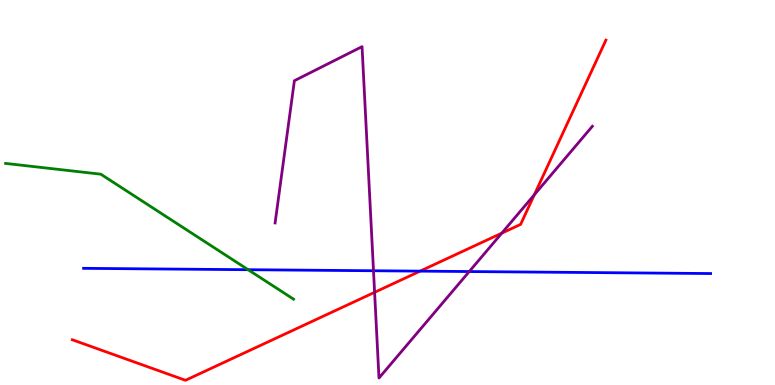[{'lines': ['blue', 'red'], 'intersections': [{'x': 5.42, 'y': 2.96}]}, {'lines': ['green', 'red'], 'intersections': []}, {'lines': ['purple', 'red'], 'intersections': [{'x': 4.83, 'y': 2.41}, {'x': 6.47, 'y': 3.94}, {'x': 6.89, 'y': 4.94}]}, {'lines': ['blue', 'green'], 'intersections': [{'x': 3.2, 'y': 2.99}]}, {'lines': ['blue', 'purple'], 'intersections': [{'x': 4.82, 'y': 2.97}, {'x': 6.05, 'y': 2.95}]}, {'lines': ['green', 'purple'], 'intersections': []}]